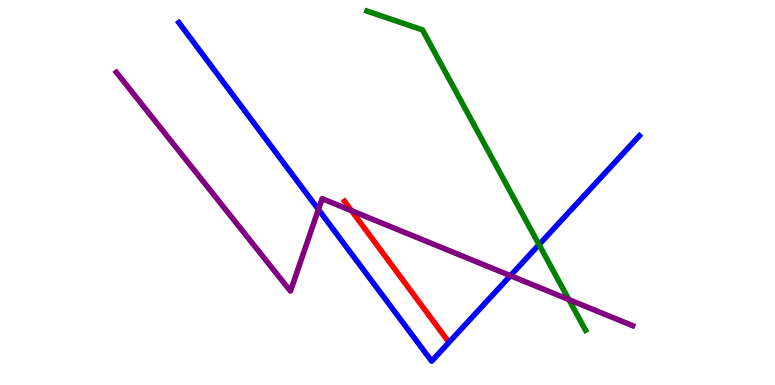[{'lines': ['blue', 'red'], 'intersections': []}, {'lines': ['green', 'red'], 'intersections': []}, {'lines': ['purple', 'red'], 'intersections': [{'x': 4.54, 'y': 4.53}]}, {'lines': ['blue', 'green'], 'intersections': [{'x': 6.96, 'y': 3.65}]}, {'lines': ['blue', 'purple'], 'intersections': [{'x': 4.11, 'y': 4.56}, {'x': 6.59, 'y': 2.84}]}, {'lines': ['green', 'purple'], 'intersections': [{'x': 7.34, 'y': 2.22}]}]